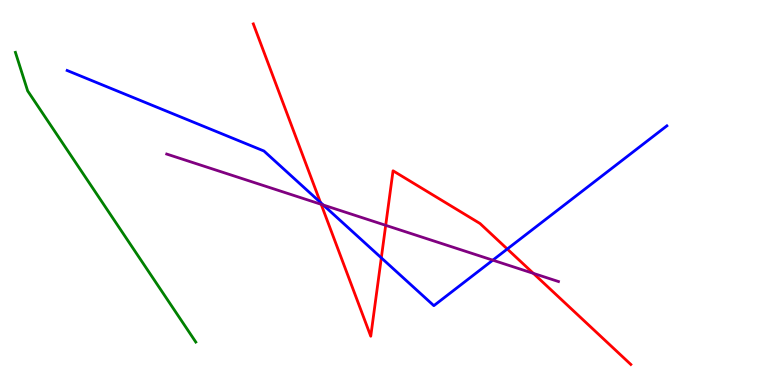[{'lines': ['blue', 'red'], 'intersections': [{'x': 4.13, 'y': 4.74}, {'x': 4.92, 'y': 3.3}, {'x': 6.55, 'y': 3.53}]}, {'lines': ['green', 'red'], 'intersections': []}, {'lines': ['purple', 'red'], 'intersections': [{'x': 4.14, 'y': 4.69}, {'x': 4.98, 'y': 4.15}, {'x': 6.88, 'y': 2.9}]}, {'lines': ['blue', 'green'], 'intersections': []}, {'lines': ['blue', 'purple'], 'intersections': [{'x': 4.17, 'y': 4.68}, {'x': 6.36, 'y': 3.24}]}, {'lines': ['green', 'purple'], 'intersections': []}]